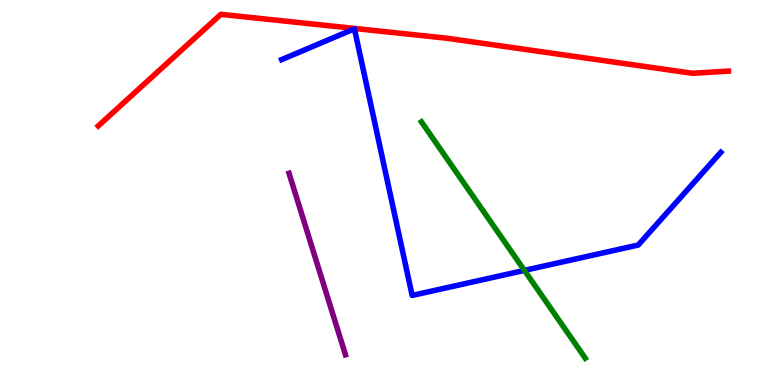[{'lines': ['blue', 'red'], 'intersections': []}, {'lines': ['green', 'red'], 'intersections': []}, {'lines': ['purple', 'red'], 'intersections': []}, {'lines': ['blue', 'green'], 'intersections': [{'x': 6.77, 'y': 2.98}]}, {'lines': ['blue', 'purple'], 'intersections': []}, {'lines': ['green', 'purple'], 'intersections': []}]